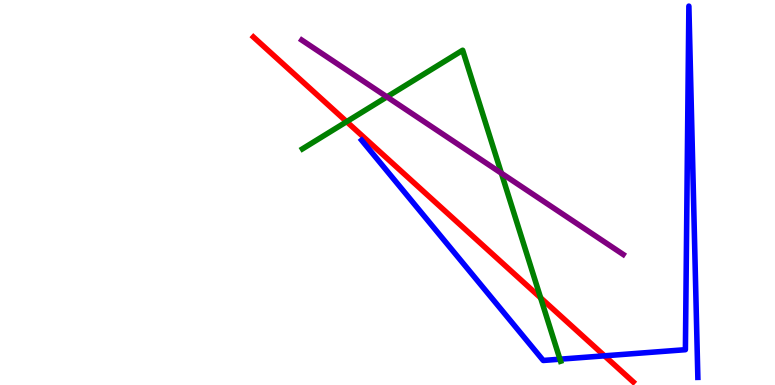[{'lines': ['blue', 'red'], 'intersections': [{'x': 7.8, 'y': 0.758}]}, {'lines': ['green', 'red'], 'intersections': [{'x': 4.47, 'y': 6.84}, {'x': 6.98, 'y': 2.27}]}, {'lines': ['purple', 'red'], 'intersections': []}, {'lines': ['blue', 'green'], 'intersections': [{'x': 7.23, 'y': 0.67}]}, {'lines': ['blue', 'purple'], 'intersections': []}, {'lines': ['green', 'purple'], 'intersections': [{'x': 4.99, 'y': 7.48}, {'x': 6.47, 'y': 5.5}]}]